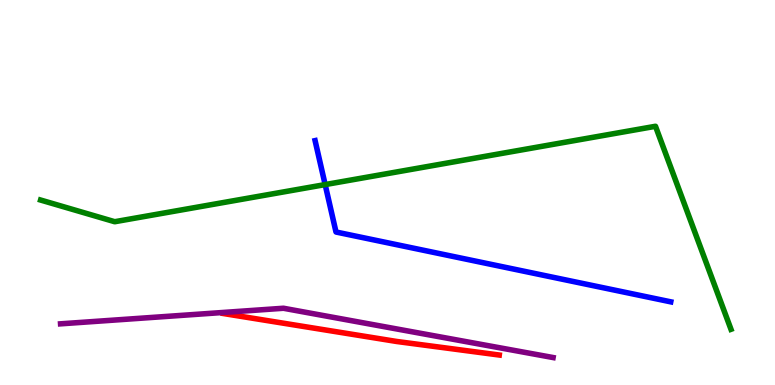[{'lines': ['blue', 'red'], 'intersections': []}, {'lines': ['green', 'red'], 'intersections': []}, {'lines': ['purple', 'red'], 'intersections': []}, {'lines': ['blue', 'green'], 'intersections': [{'x': 4.2, 'y': 5.21}]}, {'lines': ['blue', 'purple'], 'intersections': []}, {'lines': ['green', 'purple'], 'intersections': []}]